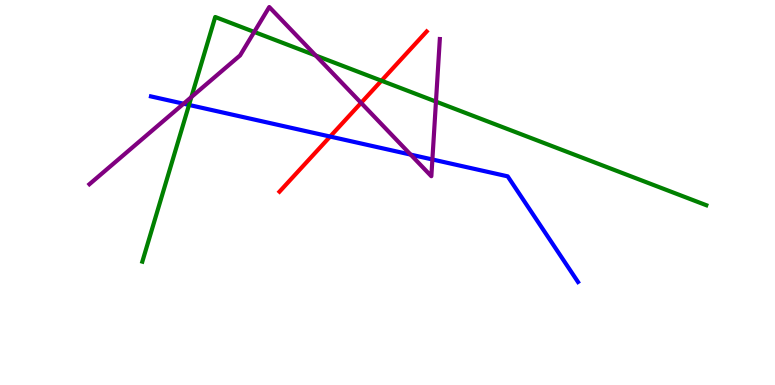[{'lines': ['blue', 'red'], 'intersections': [{'x': 4.26, 'y': 6.45}]}, {'lines': ['green', 'red'], 'intersections': [{'x': 4.92, 'y': 7.9}]}, {'lines': ['purple', 'red'], 'intersections': [{'x': 4.66, 'y': 7.33}]}, {'lines': ['blue', 'green'], 'intersections': [{'x': 2.44, 'y': 7.27}]}, {'lines': ['blue', 'purple'], 'intersections': [{'x': 2.37, 'y': 7.31}, {'x': 5.3, 'y': 5.98}, {'x': 5.58, 'y': 5.86}]}, {'lines': ['green', 'purple'], 'intersections': [{'x': 2.47, 'y': 7.48}, {'x': 3.28, 'y': 9.17}, {'x': 4.07, 'y': 8.56}, {'x': 5.63, 'y': 7.36}]}]